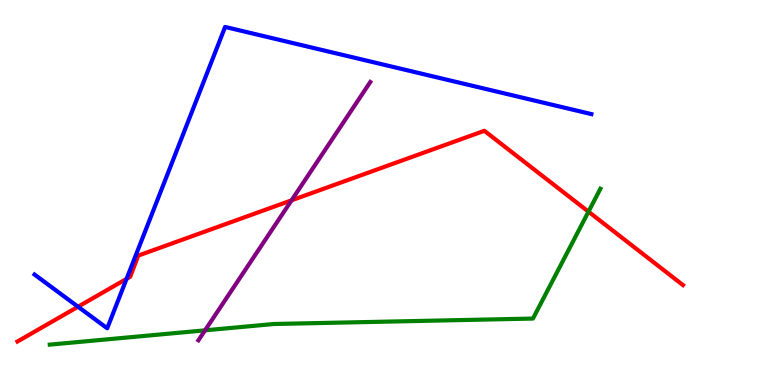[{'lines': ['blue', 'red'], 'intersections': [{'x': 1.01, 'y': 2.03}, {'x': 1.63, 'y': 2.76}]}, {'lines': ['green', 'red'], 'intersections': [{'x': 7.59, 'y': 4.5}]}, {'lines': ['purple', 'red'], 'intersections': [{'x': 3.76, 'y': 4.8}]}, {'lines': ['blue', 'green'], 'intersections': []}, {'lines': ['blue', 'purple'], 'intersections': []}, {'lines': ['green', 'purple'], 'intersections': [{'x': 2.65, 'y': 1.42}]}]